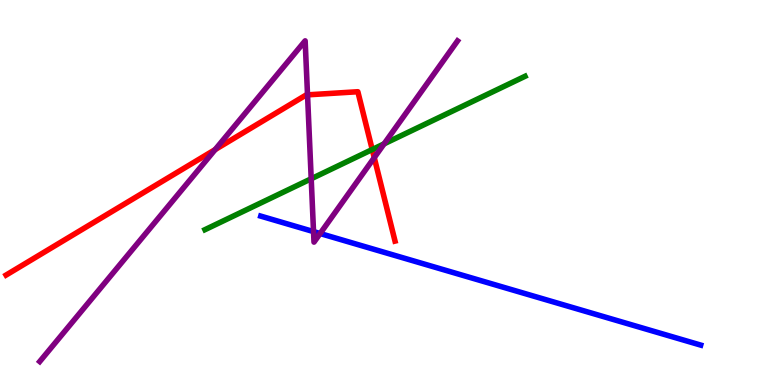[{'lines': ['blue', 'red'], 'intersections': []}, {'lines': ['green', 'red'], 'intersections': [{'x': 4.8, 'y': 6.12}]}, {'lines': ['purple', 'red'], 'intersections': [{'x': 2.78, 'y': 6.11}, {'x': 3.97, 'y': 7.54}, {'x': 4.83, 'y': 5.91}]}, {'lines': ['blue', 'green'], 'intersections': []}, {'lines': ['blue', 'purple'], 'intersections': [{'x': 4.05, 'y': 3.98}, {'x': 4.13, 'y': 3.93}]}, {'lines': ['green', 'purple'], 'intersections': [{'x': 4.02, 'y': 5.36}, {'x': 4.96, 'y': 6.26}]}]